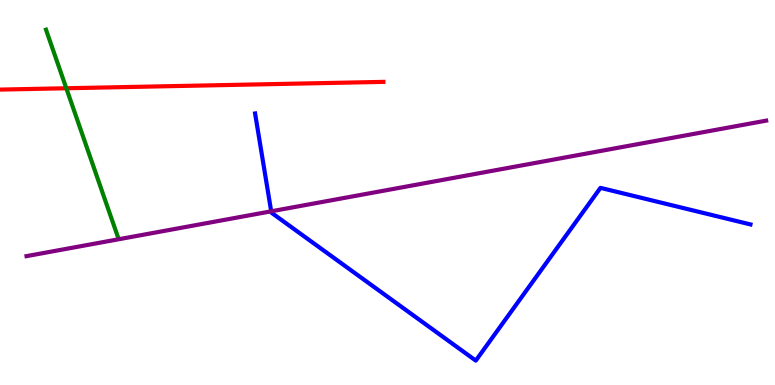[{'lines': ['blue', 'red'], 'intersections': []}, {'lines': ['green', 'red'], 'intersections': [{'x': 0.856, 'y': 7.71}]}, {'lines': ['purple', 'red'], 'intersections': []}, {'lines': ['blue', 'green'], 'intersections': []}, {'lines': ['blue', 'purple'], 'intersections': [{'x': 3.5, 'y': 4.51}]}, {'lines': ['green', 'purple'], 'intersections': []}]